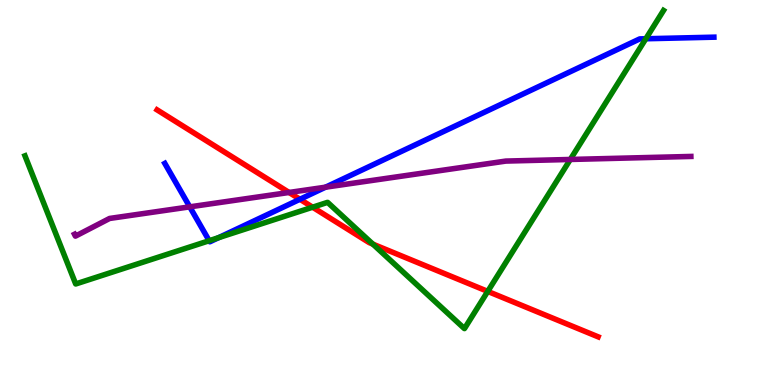[{'lines': ['blue', 'red'], 'intersections': [{'x': 3.87, 'y': 4.82}]}, {'lines': ['green', 'red'], 'intersections': [{'x': 4.03, 'y': 4.62}, {'x': 4.81, 'y': 3.66}, {'x': 6.29, 'y': 2.43}]}, {'lines': ['purple', 'red'], 'intersections': [{'x': 3.73, 'y': 5.0}]}, {'lines': ['blue', 'green'], 'intersections': [{'x': 2.7, 'y': 3.75}, {'x': 2.82, 'y': 3.83}, {'x': 8.33, 'y': 8.99}]}, {'lines': ['blue', 'purple'], 'intersections': [{'x': 2.45, 'y': 4.63}, {'x': 4.2, 'y': 5.14}]}, {'lines': ['green', 'purple'], 'intersections': [{'x': 7.36, 'y': 5.86}]}]